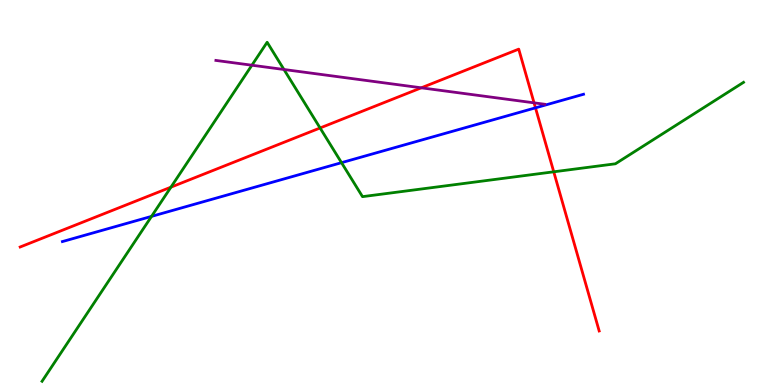[{'lines': ['blue', 'red'], 'intersections': [{'x': 6.91, 'y': 7.2}]}, {'lines': ['green', 'red'], 'intersections': [{'x': 2.21, 'y': 5.14}, {'x': 4.13, 'y': 6.68}, {'x': 7.15, 'y': 5.54}]}, {'lines': ['purple', 'red'], 'intersections': [{'x': 5.44, 'y': 7.72}, {'x': 6.89, 'y': 7.33}]}, {'lines': ['blue', 'green'], 'intersections': [{'x': 1.96, 'y': 4.38}, {'x': 4.41, 'y': 5.77}]}, {'lines': ['blue', 'purple'], 'intersections': []}, {'lines': ['green', 'purple'], 'intersections': [{'x': 3.25, 'y': 8.31}, {'x': 3.66, 'y': 8.19}]}]